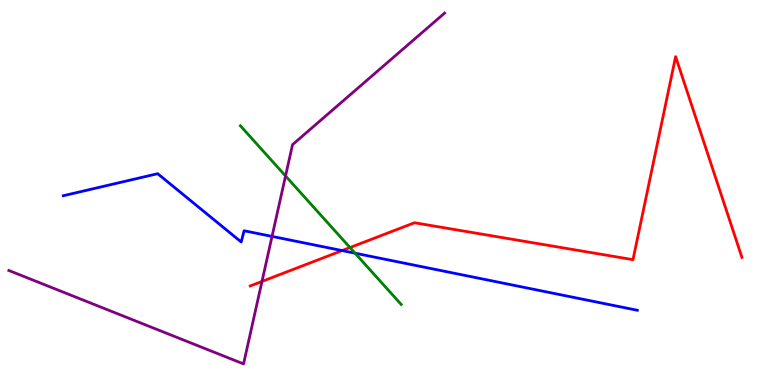[{'lines': ['blue', 'red'], 'intersections': [{'x': 4.41, 'y': 3.49}]}, {'lines': ['green', 'red'], 'intersections': [{'x': 4.52, 'y': 3.57}]}, {'lines': ['purple', 'red'], 'intersections': [{'x': 3.38, 'y': 2.69}]}, {'lines': ['blue', 'green'], 'intersections': [{'x': 4.58, 'y': 3.42}]}, {'lines': ['blue', 'purple'], 'intersections': [{'x': 3.51, 'y': 3.86}]}, {'lines': ['green', 'purple'], 'intersections': [{'x': 3.68, 'y': 5.43}]}]